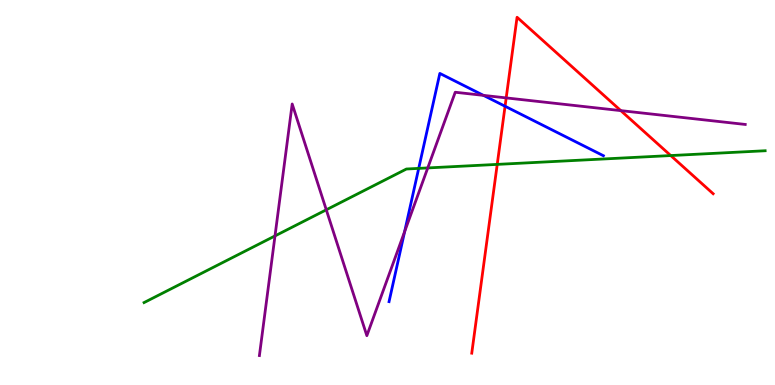[{'lines': ['blue', 'red'], 'intersections': [{'x': 6.52, 'y': 7.24}]}, {'lines': ['green', 'red'], 'intersections': [{'x': 6.42, 'y': 5.73}, {'x': 8.65, 'y': 5.96}]}, {'lines': ['purple', 'red'], 'intersections': [{'x': 6.53, 'y': 7.46}, {'x': 8.01, 'y': 7.13}]}, {'lines': ['blue', 'green'], 'intersections': [{'x': 5.4, 'y': 5.63}]}, {'lines': ['blue', 'purple'], 'intersections': [{'x': 5.22, 'y': 3.98}, {'x': 6.24, 'y': 7.52}]}, {'lines': ['green', 'purple'], 'intersections': [{'x': 3.55, 'y': 3.87}, {'x': 4.21, 'y': 4.55}, {'x': 5.52, 'y': 5.64}]}]